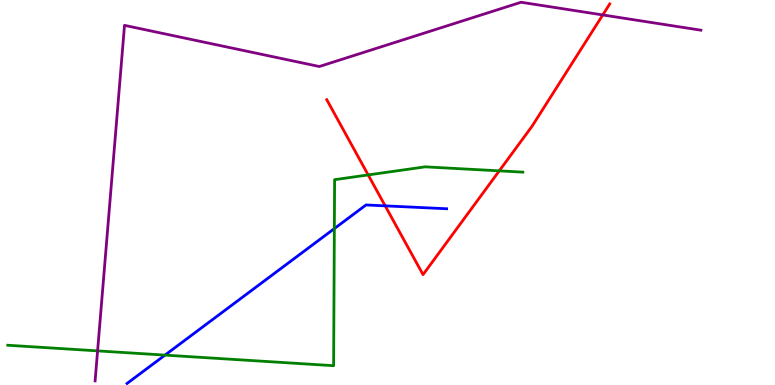[{'lines': ['blue', 'red'], 'intersections': [{'x': 4.97, 'y': 4.65}]}, {'lines': ['green', 'red'], 'intersections': [{'x': 4.75, 'y': 5.46}, {'x': 6.44, 'y': 5.56}]}, {'lines': ['purple', 'red'], 'intersections': [{'x': 7.78, 'y': 9.61}]}, {'lines': ['blue', 'green'], 'intersections': [{'x': 2.13, 'y': 0.776}, {'x': 4.31, 'y': 4.06}]}, {'lines': ['blue', 'purple'], 'intersections': []}, {'lines': ['green', 'purple'], 'intersections': [{'x': 1.26, 'y': 0.886}]}]